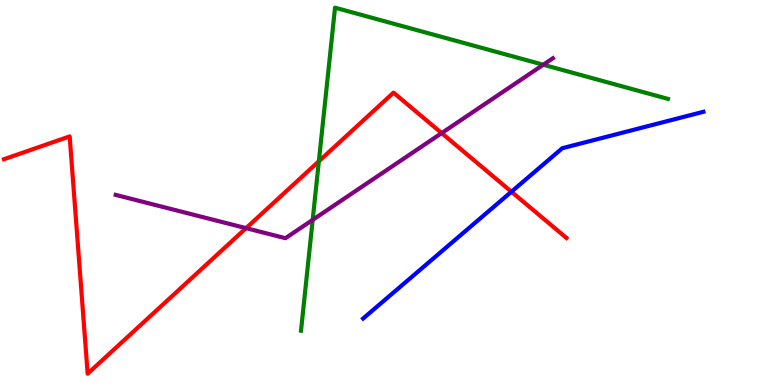[{'lines': ['blue', 'red'], 'intersections': [{'x': 6.6, 'y': 5.02}]}, {'lines': ['green', 'red'], 'intersections': [{'x': 4.11, 'y': 5.81}]}, {'lines': ['purple', 'red'], 'intersections': [{'x': 3.17, 'y': 4.07}, {'x': 5.7, 'y': 6.54}]}, {'lines': ['blue', 'green'], 'intersections': []}, {'lines': ['blue', 'purple'], 'intersections': []}, {'lines': ['green', 'purple'], 'intersections': [{'x': 4.03, 'y': 4.29}, {'x': 7.01, 'y': 8.32}]}]